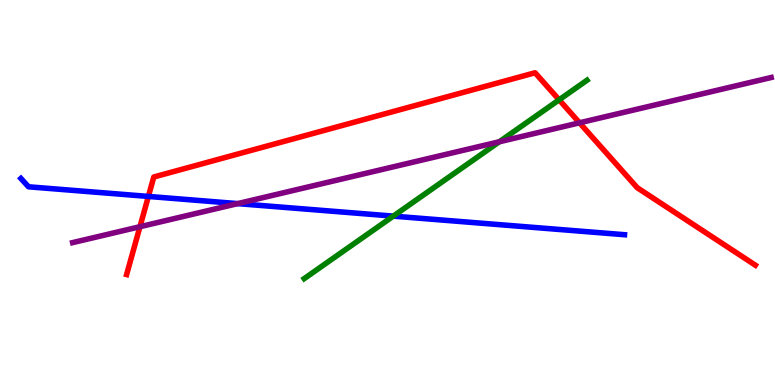[{'lines': ['blue', 'red'], 'intersections': [{'x': 1.91, 'y': 4.9}]}, {'lines': ['green', 'red'], 'intersections': [{'x': 7.21, 'y': 7.41}]}, {'lines': ['purple', 'red'], 'intersections': [{'x': 1.81, 'y': 4.11}, {'x': 7.48, 'y': 6.81}]}, {'lines': ['blue', 'green'], 'intersections': [{'x': 5.07, 'y': 4.39}]}, {'lines': ['blue', 'purple'], 'intersections': [{'x': 3.07, 'y': 4.71}]}, {'lines': ['green', 'purple'], 'intersections': [{'x': 6.44, 'y': 6.32}]}]